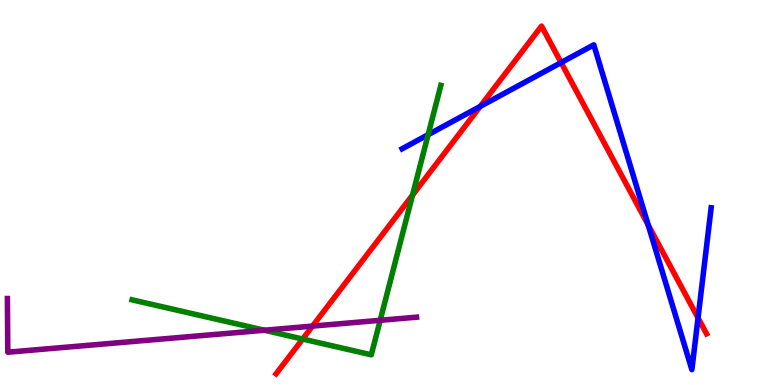[{'lines': ['blue', 'red'], 'intersections': [{'x': 6.2, 'y': 7.24}, {'x': 7.24, 'y': 8.37}, {'x': 8.36, 'y': 4.16}, {'x': 9.01, 'y': 1.74}]}, {'lines': ['green', 'red'], 'intersections': [{'x': 3.9, 'y': 1.19}, {'x': 5.32, 'y': 4.93}]}, {'lines': ['purple', 'red'], 'intersections': [{'x': 4.03, 'y': 1.53}]}, {'lines': ['blue', 'green'], 'intersections': [{'x': 5.52, 'y': 6.5}]}, {'lines': ['blue', 'purple'], 'intersections': []}, {'lines': ['green', 'purple'], 'intersections': [{'x': 3.41, 'y': 1.42}, {'x': 4.91, 'y': 1.68}]}]